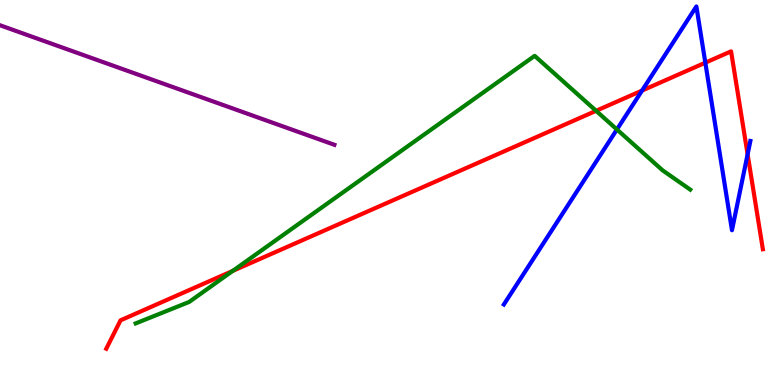[{'lines': ['blue', 'red'], 'intersections': [{'x': 8.28, 'y': 7.65}, {'x': 9.1, 'y': 8.37}, {'x': 9.65, 'y': 5.99}]}, {'lines': ['green', 'red'], 'intersections': [{'x': 3.0, 'y': 2.96}, {'x': 7.69, 'y': 7.12}]}, {'lines': ['purple', 'red'], 'intersections': []}, {'lines': ['blue', 'green'], 'intersections': [{'x': 7.96, 'y': 6.64}]}, {'lines': ['blue', 'purple'], 'intersections': []}, {'lines': ['green', 'purple'], 'intersections': []}]